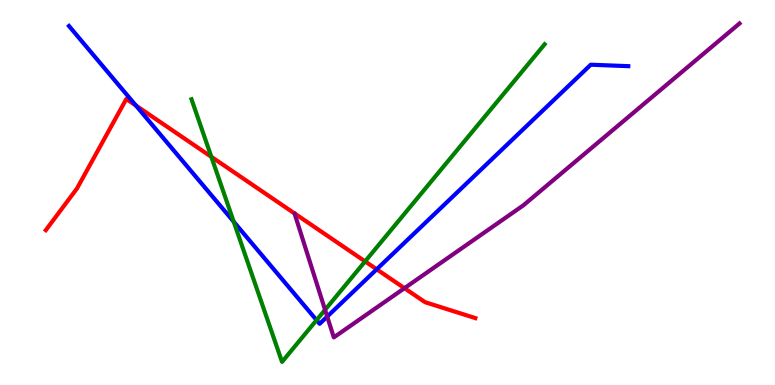[{'lines': ['blue', 'red'], 'intersections': [{'x': 1.75, 'y': 7.26}, {'x': 4.86, 'y': 3.01}]}, {'lines': ['green', 'red'], 'intersections': [{'x': 2.73, 'y': 5.93}, {'x': 4.71, 'y': 3.21}]}, {'lines': ['purple', 'red'], 'intersections': [{'x': 5.22, 'y': 2.51}]}, {'lines': ['blue', 'green'], 'intersections': [{'x': 3.02, 'y': 4.24}, {'x': 4.08, 'y': 1.69}]}, {'lines': ['blue', 'purple'], 'intersections': [{'x': 4.22, 'y': 1.78}]}, {'lines': ['green', 'purple'], 'intersections': [{'x': 4.19, 'y': 1.95}]}]